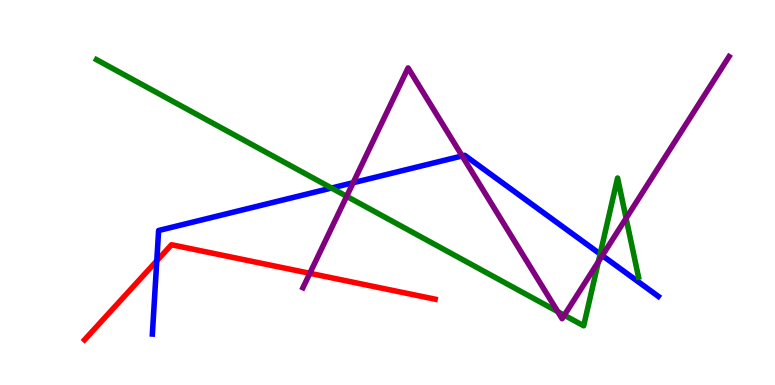[{'lines': ['blue', 'red'], 'intersections': [{'x': 2.02, 'y': 3.23}]}, {'lines': ['green', 'red'], 'intersections': []}, {'lines': ['purple', 'red'], 'intersections': [{'x': 4.0, 'y': 2.9}]}, {'lines': ['blue', 'green'], 'intersections': [{'x': 4.28, 'y': 5.12}, {'x': 7.74, 'y': 3.4}]}, {'lines': ['blue', 'purple'], 'intersections': [{'x': 4.56, 'y': 5.25}, {'x': 5.96, 'y': 5.95}, {'x': 7.77, 'y': 3.36}]}, {'lines': ['green', 'purple'], 'intersections': [{'x': 4.47, 'y': 4.9}, {'x': 7.2, 'y': 1.91}, {'x': 7.28, 'y': 1.81}, {'x': 7.72, 'y': 3.2}, {'x': 8.08, 'y': 4.33}]}]